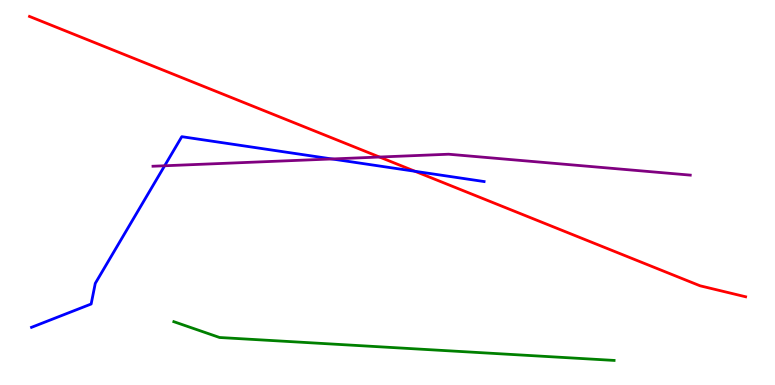[{'lines': ['blue', 'red'], 'intersections': [{'x': 5.36, 'y': 5.55}]}, {'lines': ['green', 'red'], 'intersections': []}, {'lines': ['purple', 'red'], 'intersections': [{'x': 4.9, 'y': 5.92}]}, {'lines': ['blue', 'green'], 'intersections': []}, {'lines': ['blue', 'purple'], 'intersections': [{'x': 2.12, 'y': 5.69}, {'x': 4.28, 'y': 5.87}]}, {'lines': ['green', 'purple'], 'intersections': []}]